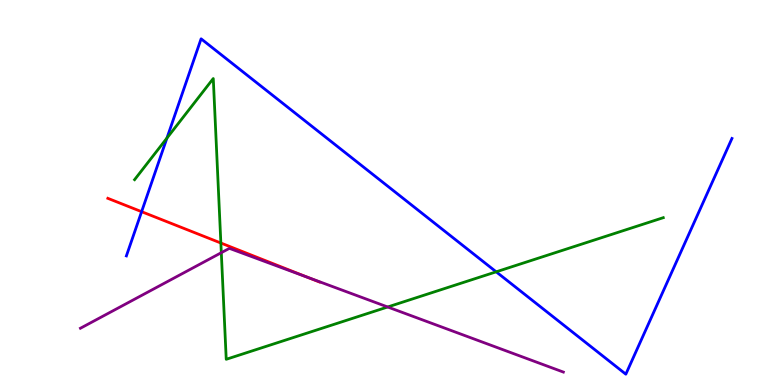[{'lines': ['blue', 'red'], 'intersections': [{'x': 1.83, 'y': 4.5}]}, {'lines': ['green', 'red'], 'intersections': [{'x': 2.85, 'y': 3.69}]}, {'lines': ['purple', 'red'], 'intersections': [{'x': 3.97, 'y': 2.79}]}, {'lines': ['blue', 'green'], 'intersections': [{'x': 2.15, 'y': 6.41}, {'x': 6.4, 'y': 2.94}]}, {'lines': ['blue', 'purple'], 'intersections': []}, {'lines': ['green', 'purple'], 'intersections': [{'x': 2.86, 'y': 3.44}, {'x': 5.0, 'y': 2.03}]}]